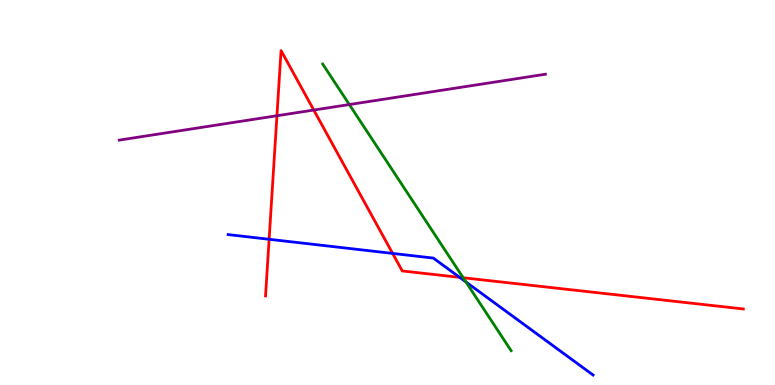[{'lines': ['blue', 'red'], 'intersections': [{'x': 3.47, 'y': 3.79}, {'x': 5.07, 'y': 3.42}, {'x': 5.93, 'y': 2.8}]}, {'lines': ['green', 'red'], 'intersections': [{'x': 5.98, 'y': 2.79}]}, {'lines': ['purple', 'red'], 'intersections': [{'x': 3.57, 'y': 6.99}, {'x': 4.05, 'y': 7.14}]}, {'lines': ['blue', 'green'], 'intersections': [{'x': 6.01, 'y': 2.68}]}, {'lines': ['blue', 'purple'], 'intersections': []}, {'lines': ['green', 'purple'], 'intersections': [{'x': 4.51, 'y': 7.28}]}]